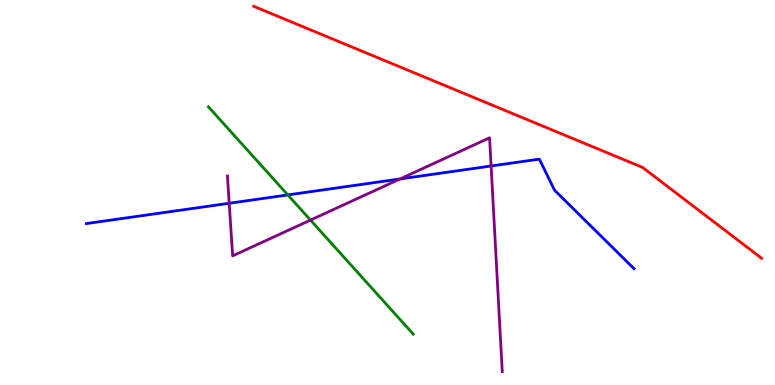[{'lines': ['blue', 'red'], 'intersections': []}, {'lines': ['green', 'red'], 'intersections': []}, {'lines': ['purple', 'red'], 'intersections': []}, {'lines': ['blue', 'green'], 'intersections': [{'x': 3.71, 'y': 4.94}]}, {'lines': ['blue', 'purple'], 'intersections': [{'x': 2.96, 'y': 4.72}, {'x': 5.16, 'y': 5.35}, {'x': 6.34, 'y': 5.69}]}, {'lines': ['green', 'purple'], 'intersections': [{'x': 4.01, 'y': 4.28}]}]